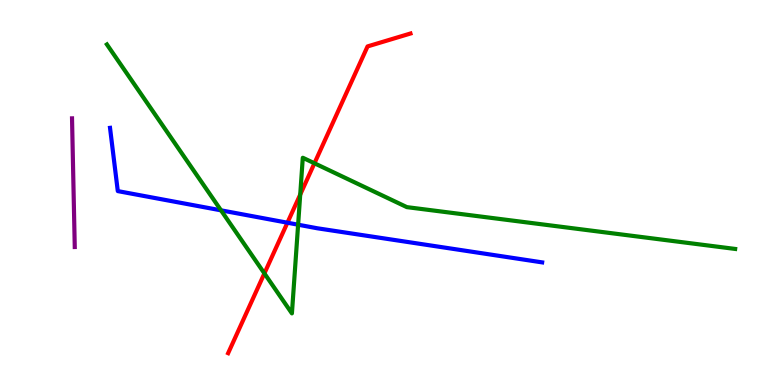[{'lines': ['blue', 'red'], 'intersections': [{'x': 3.71, 'y': 4.22}]}, {'lines': ['green', 'red'], 'intersections': [{'x': 3.41, 'y': 2.9}, {'x': 3.87, 'y': 4.95}, {'x': 4.06, 'y': 5.76}]}, {'lines': ['purple', 'red'], 'intersections': []}, {'lines': ['blue', 'green'], 'intersections': [{'x': 2.85, 'y': 4.54}, {'x': 3.85, 'y': 4.16}]}, {'lines': ['blue', 'purple'], 'intersections': []}, {'lines': ['green', 'purple'], 'intersections': []}]